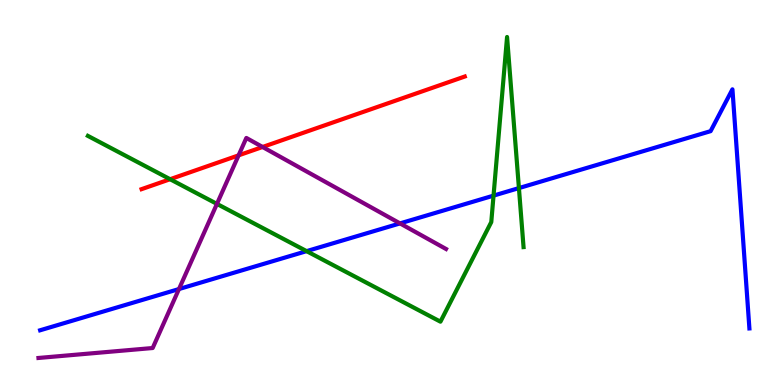[{'lines': ['blue', 'red'], 'intersections': []}, {'lines': ['green', 'red'], 'intersections': [{'x': 2.19, 'y': 5.35}]}, {'lines': ['purple', 'red'], 'intersections': [{'x': 3.08, 'y': 5.97}, {'x': 3.39, 'y': 6.18}]}, {'lines': ['blue', 'green'], 'intersections': [{'x': 3.96, 'y': 3.48}, {'x': 6.37, 'y': 4.92}, {'x': 6.7, 'y': 5.11}]}, {'lines': ['blue', 'purple'], 'intersections': [{'x': 2.31, 'y': 2.49}, {'x': 5.16, 'y': 4.2}]}, {'lines': ['green', 'purple'], 'intersections': [{'x': 2.8, 'y': 4.7}]}]